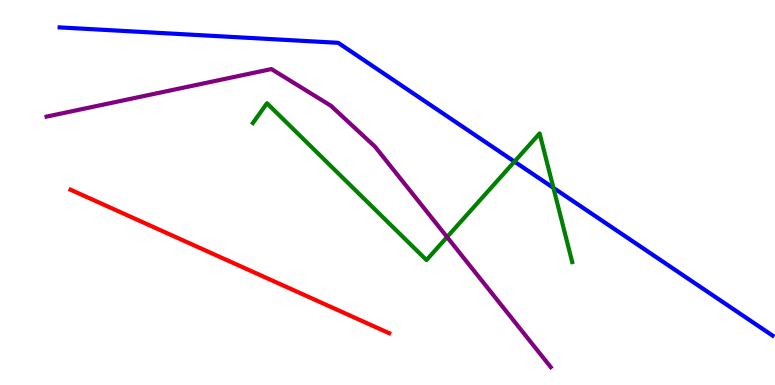[{'lines': ['blue', 'red'], 'intersections': []}, {'lines': ['green', 'red'], 'intersections': []}, {'lines': ['purple', 'red'], 'intersections': []}, {'lines': ['blue', 'green'], 'intersections': [{'x': 6.64, 'y': 5.8}, {'x': 7.14, 'y': 5.12}]}, {'lines': ['blue', 'purple'], 'intersections': []}, {'lines': ['green', 'purple'], 'intersections': [{'x': 5.77, 'y': 3.84}]}]